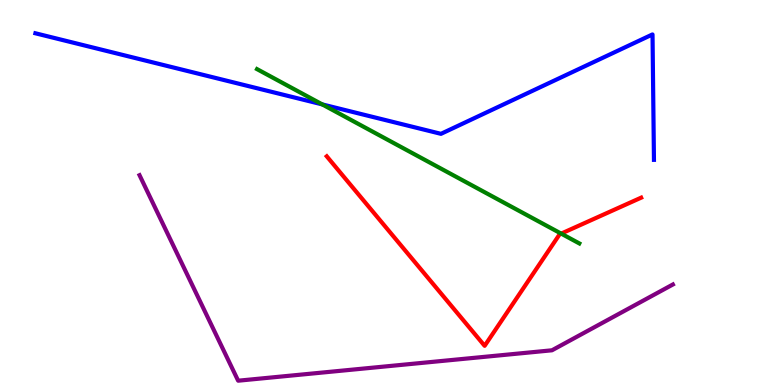[{'lines': ['blue', 'red'], 'intersections': []}, {'lines': ['green', 'red'], 'intersections': [{'x': 7.24, 'y': 3.93}]}, {'lines': ['purple', 'red'], 'intersections': []}, {'lines': ['blue', 'green'], 'intersections': [{'x': 4.16, 'y': 7.29}]}, {'lines': ['blue', 'purple'], 'intersections': []}, {'lines': ['green', 'purple'], 'intersections': []}]